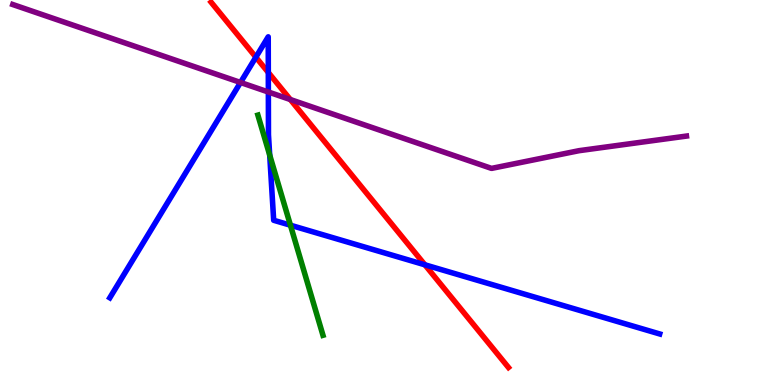[{'lines': ['blue', 'red'], 'intersections': [{'x': 3.3, 'y': 8.51}, {'x': 3.46, 'y': 8.12}, {'x': 5.48, 'y': 3.12}]}, {'lines': ['green', 'red'], 'intersections': []}, {'lines': ['purple', 'red'], 'intersections': [{'x': 3.75, 'y': 7.41}]}, {'lines': ['blue', 'green'], 'intersections': [{'x': 3.48, 'y': 5.97}, {'x': 3.75, 'y': 4.15}]}, {'lines': ['blue', 'purple'], 'intersections': [{'x': 3.1, 'y': 7.86}, {'x': 3.46, 'y': 7.61}]}, {'lines': ['green', 'purple'], 'intersections': []}]